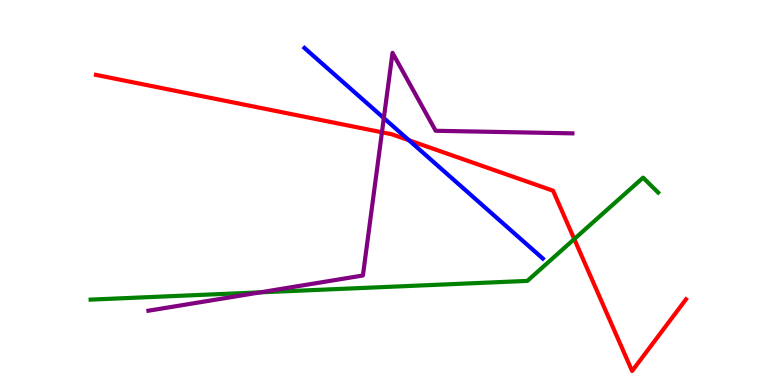[{'lines': ['blue', 'red'], 'intersections': [{'x': 5.28, 'y': 6.36}]}, {'lines': ['green', 'red'], 'intersections': [{'x': 7.41, 'y': 3.79}]}, {'lines': ['purple', 'red'], 'intersections': [{'x': 4.93, 'y': 6.56}]}, {'lines': ['blue', 'green'], 'intersections': []}, {'lines': ['blue', 'purple'], 'intersections': [{'x': 4.95, 'y': 6.93}]}, {'lines': ['green', 'purple'], 'intersections': [{'x': 3.36, 'y': 2.41}]}]